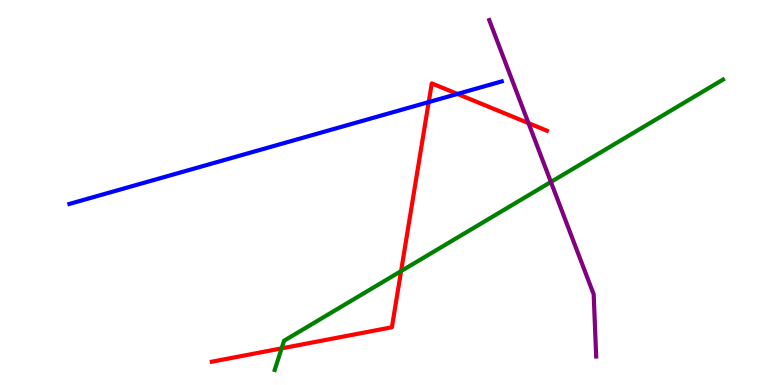[{'lines': ['blue', 'red'], 'intersections': [{'x': 5.53, 'y': 7.35}, {'x': 5.9, 'y': 7.56}]}, {'lines': ['green', 'red'], 'intersections': [{'x': 3.63, 'y': 0.951}, {'x': 5.18, 'y': 2.96}]}, {'lines': ['purple', 'red'], 'intersections': [{'x': 6.82, 'y': 6.8}]}, {'lines': ['blue', 'green'], 'intersections': []}, {'lines': ['blue', 'purple'], 'intersections': []}, {'lines': ['green', 'purple'], 'intersections': [{'x': 7.11, 'y': 5.27}]}]